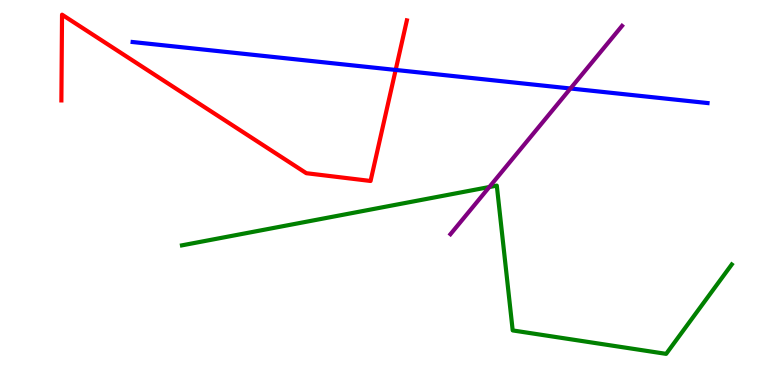[{'lines': ['blue', 'red'], 'intersections': [{'x': 5.11, 'y': 8.18}]}, {'lines': ['green', 'red'], 'intersections': []}, {'lines': ['purple', 'red'], 'intersections': []}, {'lines': ['blue', 'green'], 'intersections': []}, {'lines': ['blue', 'purple'], 'intersections': [{'x': 7.36, 'y': 7.7}]}, {'lines': ['green', 'purple'], 'intersections': [{'x': 6.31, 'y': 5.14}]}]